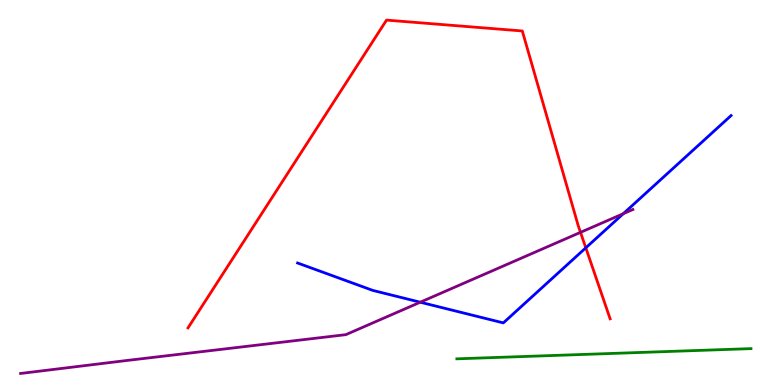[{'lines': ['blue', 'red'], 'intersections': [{'x': 7.56, 'y': 3.56}]}, {'lines': ['green', 'red'], 'intersections': []}, {'lines': ['purple', 'red'], 'intersections': [{'x': 7.49, 'y': 3.96}]}, {'lines': ['blue', 'green'], 'intersections': []}, {'lines': ['blue', 'purple'], 'intersections': [{'x': 5.42, 'y': 2.15}, {'x': 8.04, 'y': 4.45}]}, {'lines': ['green', 'purple'], 'intersections': []}]